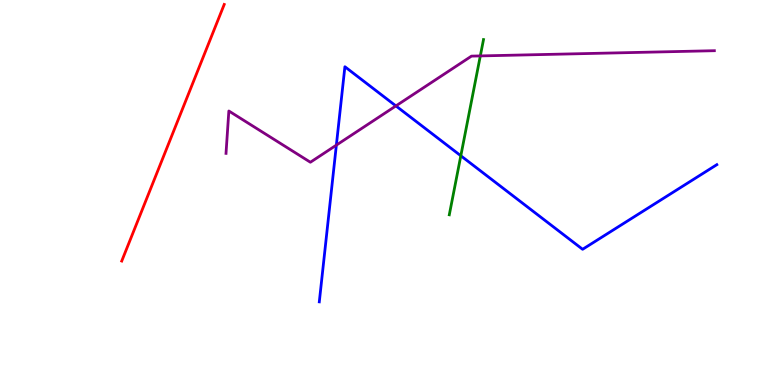[{'lines': ['blue', 'red'], 'intersections': []}, {'lines': ['green', 'red'], 'intersections': []}, {'lines': ['purple', 'red'], 'intersections': []}, {'lines': ['blue', 'green'], 'intersections': [{'x': 5.95, 'y': 5.95}]}, {'lines': ['blue', 'purple'], 'intersections': [{'x': 4.34, 'y': 6.23}, {'x': 5.11, 'y': 7.25}]}, {'lines': ['green', 'purple'], 'intersections': [{'x': 6.2, 'y': 8.55}]}]